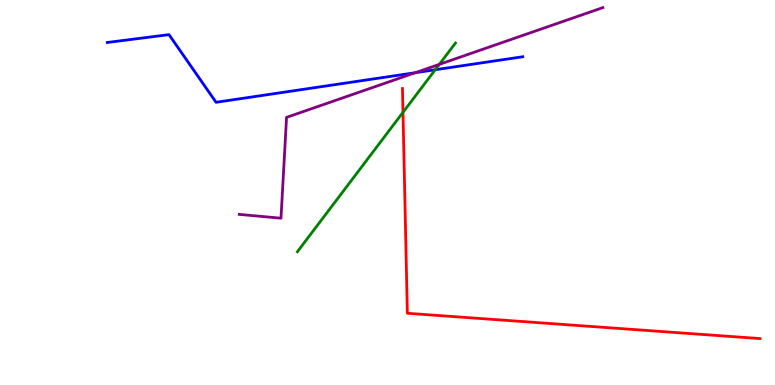[{'lines': ['blue', 'red'], 'intersections': []}, {'lines': ['green', 'red'], 'intersections': [{'x': 5.2, 'y': 7.08}]}, {'lines': ['purple', 'red'], 'intersections': []}, {'lines': ['blue', 'green'], 'intersections': [{'x': 5.62, 'y': 8.19}]}, {'lines': ['blue', 'purple'], 'intersections': [{'x': 5.36, 'y': 8.11}]}, {'lines': ['green', 'purple'], 'intersections': [{'x': 5.67, 'y': 8.33}]}]